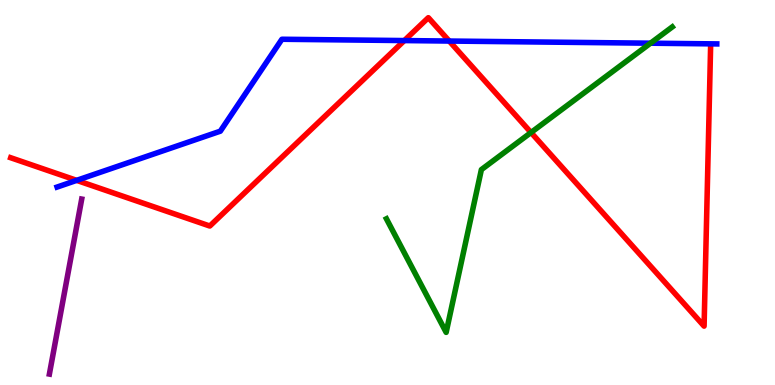[{'lines': ['blue', 'red'], 'intersections': [{'x': 0.989, 'y': 5.32}, {'x': 5.22, 'y': 8.95}, {'x': 5.8, 'y': 8.93}]}, {'lines': ['green', 'red'], 'intersections': [{'x': 6.85, 'y': 6.56}]}, {'lines': ['purple', 'red'], 'intersections': []}, {'lines': ['blue', 'green'], 'intersections': [{'x': 8.39, 'y': 8.88}]}, {'lines': ['blue', 'purple'], 'intersections': []}, {'lines': ['green', 'purple'], 'intersections': []}]